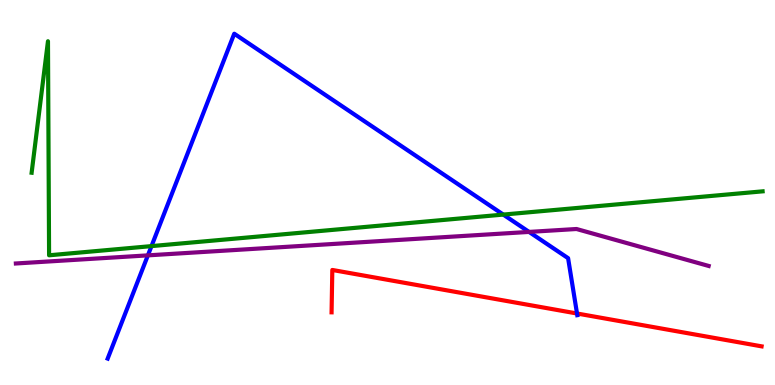[{'lines': ['blue', 'red'], 'intersections': [{'x': 7.45, 'y': 1.86}]}, {'lines': ['green', 'red'], 'intersections': []}, {'lines': ['purple', 'red'], 'intersections': []}, {'lines': ['blue', 'green'], 'intersections': [{'x': 1.95, 'y': 3.61}, {'x': 6.49, 'y': 4.43}]}, {'lines': ['blue', 'purple'], 'intersections': [{'x': 1.91, 'y': 3.37}, {'x': 6.83, 'y': 3.98}]}, {'lines': ['green', 'purple'], 'intersections': []}]